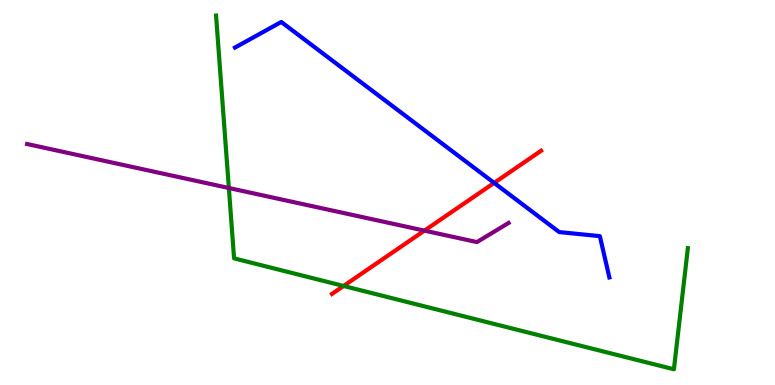[{'lines': ['blue', 'red'], 'intersections': [{'x': 6.38, 'y': 5.25}]}, {'lines': ['green', 'red'], 'intersections': [{'x': 4.43, 'y': 2.57}]}, {'lines': ['purple', 'red'], 'intersections': [{'x': 5.48, 'y': 4.01}]}, {'lines': ['blue', 'green'], 'intersections': []}, {'lines': ['blue', 'purple'], 'intersections': []}, {'lines': ['green', 'purple'], 'intersections': [{'x': 2.95, 'y': 5.12}]}]